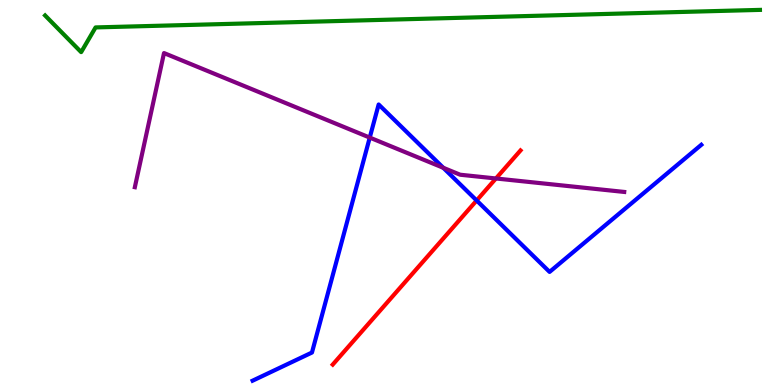[{'lines': ['blue', 'red'], 'intersections': [{'x': 6.15, 'y': 4.79}]}, {'lines': ['green', 'red'], 'intersections': []}, {'lines': ['purple', 'red'], 'intersections': [{'x': 6.4, 'y': 5.36}]}, {'lines': ['blue', 'green'], 'intersections': []}, {'lines': ['blue', 'purple'], 'intersections': [{'x': 4.77, 'y': 6.43}, {'x': 5.72, 'y': 5.64}]}, {'lines': ['green', 'purple'], 'intersections': []}]